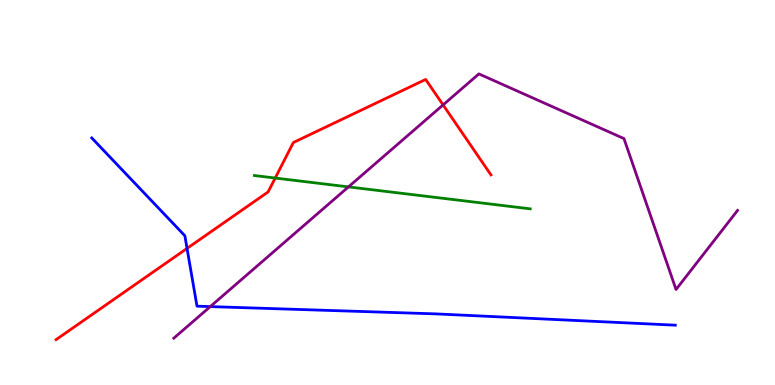[{'lines': ['blue', 'red'], 'intersections': [{'x': 2.41, 'y': 3.55}]}, {'lines': ['green', 'red'], 'intersections': [{'x': 3.55, 'y': 5.38}]}, {'lines': ['purple', 'red'], 'intersections': [{'x': 5.72, 'y': 7.27}]}, {'lines': ['blue', 'green'], 'intersections': []}, {'lines': ['blue', 'purple'], 'intersections': [{'x': 2.71, 'y': 2.04}]}, {'lines': ['green', 'purple'], 'intersections': [{'x': 4.5, 'y': 5.15}]}]